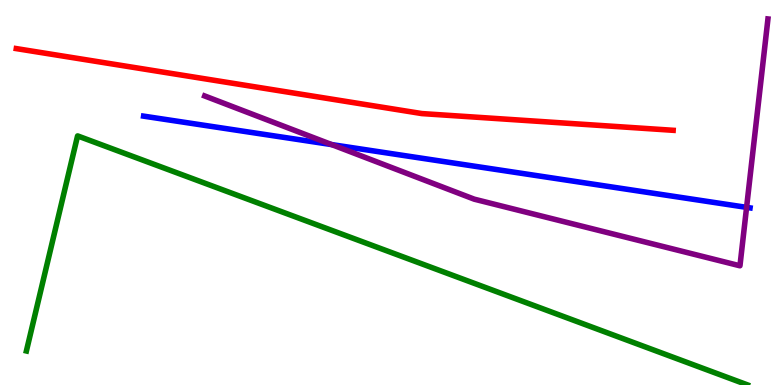[{'lines': ['blue', 'red'], 'intersections': []}, {'lines': ['green', 'red'], 'intersections': []}, {'lines': ['purple', 'red'], 'intersections': []}, {'lines': ['blue', 'green'], 'intersections': []}, {'lines': ['blue', 'purple'], 'intersections': [{'x': 4.28, 'y': 6.24}, {'x': 9.63, 'y': 4.61}]}, {'lines': ['green', 'purple'], 'intersections': []}]